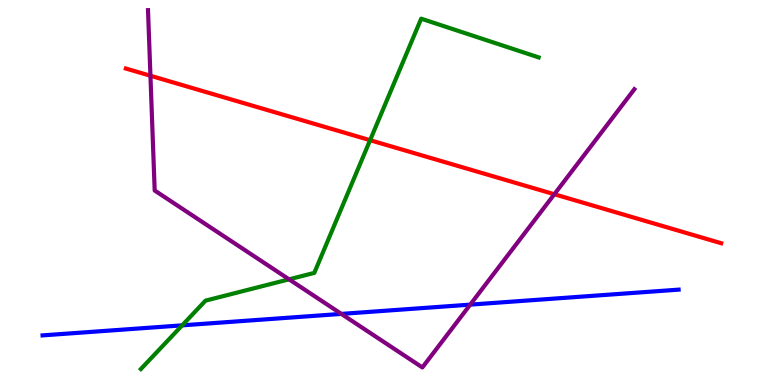[{'lines': ['blue', 'red'], 'intersections': []}, {'lines': ['green', 'red'], 'intersections': [{'x': 4.78, 'y': 6.36}]}, {'lines': ['purple', 'red'], 'intersections': [{'x': 1.94, 'y': 8.03}, {'x': 7.15, 'y': 4.95}]}, {'lines': ['blue', 'green'], 'intersections': [{'x': 2.35, 'y': 1.55}]}, {'lines': ['blue', 'purple'], 'intersections': [{'x': 4.4, 'y': 1.85}, {'x': 6.07, 'y': 2.09}]}, {'lines': ['green', 'purple'], 'intersections': [{'x': 3.73, 'y': 2.74}]}]